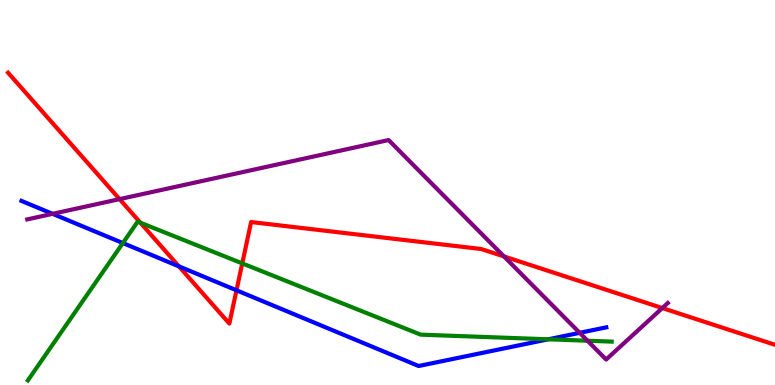[{'lines': ['blue', 'red'], 'intersections': [{'x': 2.31, 'y': 3.08}, {'x': 3.05, 'y': 2.46}]}, {'lines': ['green', 'red'], 'intersections': [{'x': 1.81, 'y': 4.21}, {'x': 3.13, 'y': 3.16}]}, {'lines': ['purple', 'red'], 'intersections': [{'x': 1.54, 'y': 4.83}, {'x': 6.5, 'y': 3.34}, {'x': 8.55, 'y': 2.0}]}, {'lines': ['blue', 'green'], 'intersections': [{'x': 1.59, 'y': 3.69}, {'x': 7.07, 'y': 1.19}]}, {'lines': ['blue', 'purple'], 'intersections': [{'x': 0.678, 'y': 4.45}, {'x': 7.48, 'y': 1.36}]}, {'lines': ['green', 'purple'], 'intersections': [{'x': 7.58, 'y': 1.15}]}]